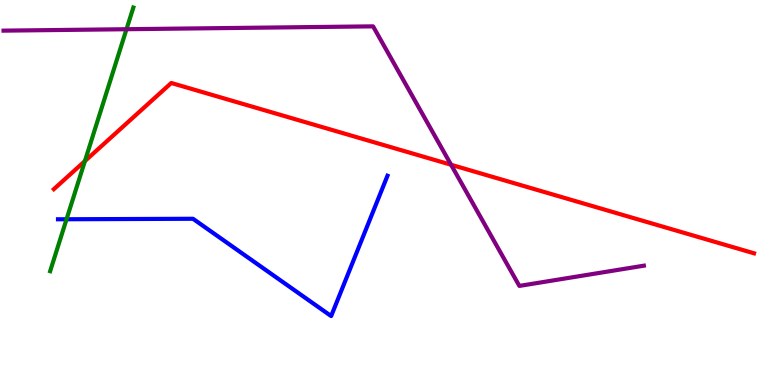[{'lines': ['blue', 'red'], 'intersections': []}, {'lines': ['green', 'red'], 'intersections': [{'x': 1.1, 'y': 5.82}]}, {'lines': ['purple', 'red'], 'intersections': [{'x': 5.82, 'y': 5.72}]}, {'lines': ['blue', 'green'], 'intersections': [{'x': 0.859, 'y': 4.31}]}, {'lines': ['blue', 'purple'], 'intersections': []}, {'lines': ['green', 'purple'], 'intersections': [{'x': 1.63, 'y': 9.24}]}]